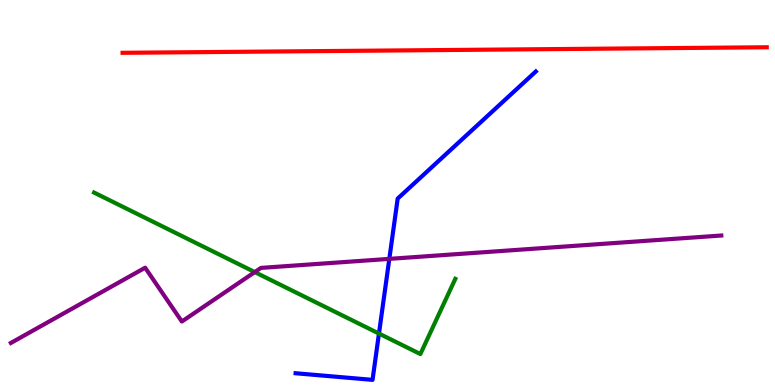[{'lines': ['blue', 'red'], 'intersections': []}, {'lines': ['green', 'red'], 'intersections': []}, {'lines': ['purple', 'red'], 'intersections': []}, {'lines': ['blue', 'green'], 'intersections': [{'x': 4.89, 'y': 1.34}]}, {'lines': ['blue', 'purple'], 'intersections': [{'x': 5.02, 'y': 3.28}]}, {'lines': ['green', 'purple'], 'intersections': [{'x': 3.29, 'y': 2.93}]}]